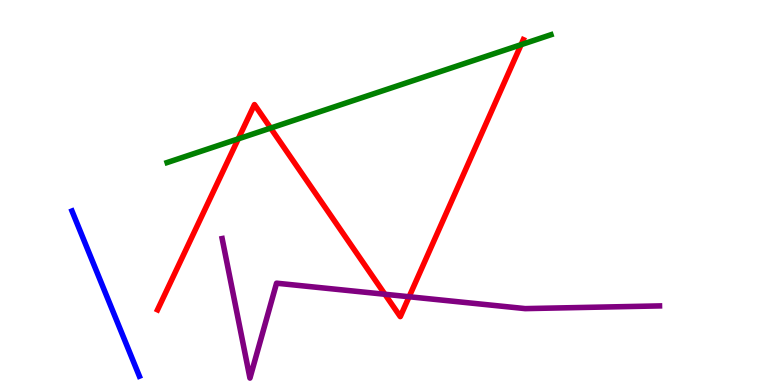[{'lines': ['blue', 'red'], 'intersections': []}, {'lines': ['green', 'red'], 'intersections': [{'x': 3.07, 'y': 6.39}, {'x': 3.49, 'y': 6.67}, {'x': 6.72, 'y': 8.84}]}, {'lines': ['purple', 'red'], 'intersections': [{'x': 4.97, 'y': 2.36}, {'x': 5.28, 'y': 2.29}]}, {'lines': ['blue', 'green'], 'intersections': []}, {'lines': ['blue', 'purple'], 'intersections': []}, {'lines': ['green', 'purple'], 'intersections': []}]